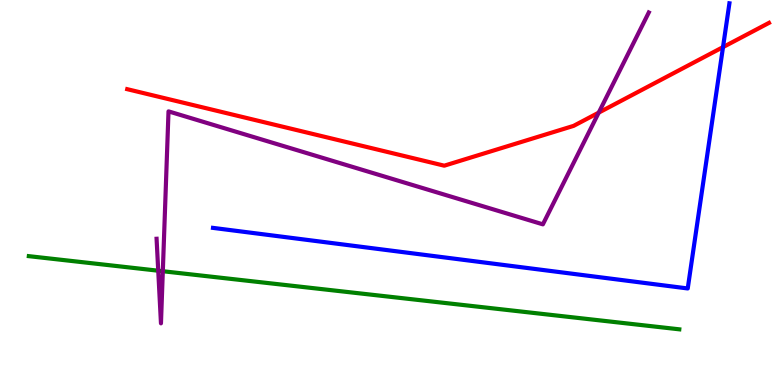[{'lines': ['blue', 'red'], 'intersections': [{'x': 9.33, 'y': 8.78}]}, {'lines': ['green', 'red'], 'intersections': []}, {'lines': ['purple', 'red'], 'intersections': [{'x': 7.73, 'y': 7.07}]}, {'lines': ['blue', 'green'], 'intersections': []}, {'lines': ['blue', 'purple'], 'intersections': []}, {'lines': ['green', 'purple'], 'intersections': [{'x': 2.04, 'y': 2.97}, {'x': 2.1, 'y': 2.96}]}]